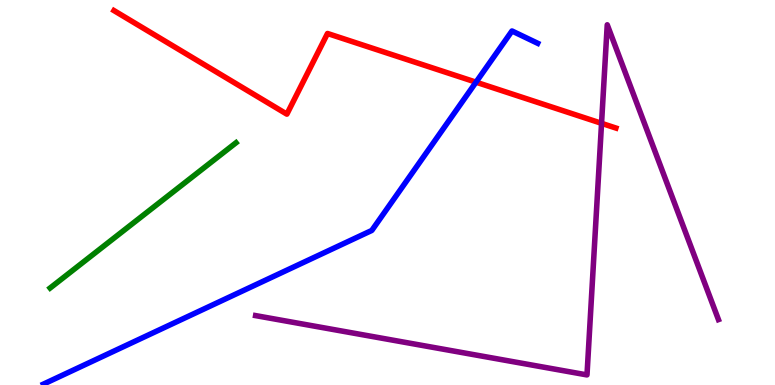[{'lines': ['blue', 'red'], 'intersections': [{'x': 6.14, 'y': 7.87}]}, {'lines': ['green', 'red'], 'intersections': []}, {'lines': ['purple', 'red'], 'intersections': [{'x': 7.76, 'y': 6.8}]}, {'lines': ['blue', 'green'], 'intersections': []}, {'lines': ['blue', 'purple'], 'intersections': []}, {'lines': ['green', 'purple'], 'intersections': []}]